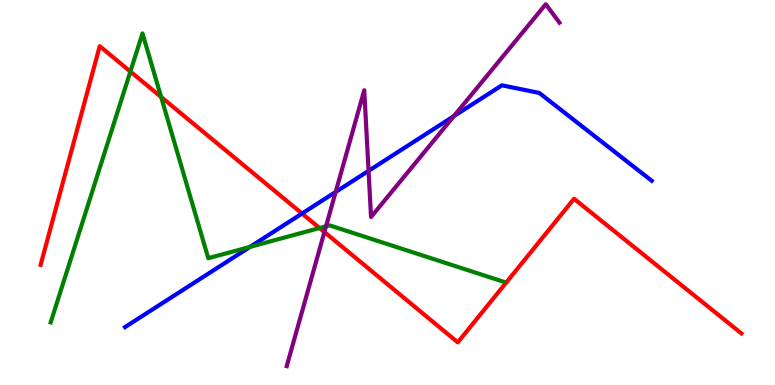[{'lines': ['blue', 'red'], 'intersections': [{'x': 3.9, 'y': 4.45}]}, {'lines': ['green', 'red'], 'intersections': [{'x': 1.68, 'y': 8.14}, {'x': 2.08, 'y': 7.48}, {'x': 4.12, 'y': 4.08}]}, {'lines': ['purple', 'red'], 'intersections': [{'x': 4.19, 'y': 3.97}]}, {'lines': ['blue', 'green'], 'intersections': [{'x': 3.23, 'y': 3.59}]}, {'lines': ['blue', 'purple'], 'intersections': [{'x': 4.33, 'y': 5.01}, {'x': 4.76, 'y': 5.56}, {'x': 5.86, 'y': 6.98}]}, {'lines': ['green', 'purple'], 'intersections': [{'x': 4.21, 'y': 4.12}]}]